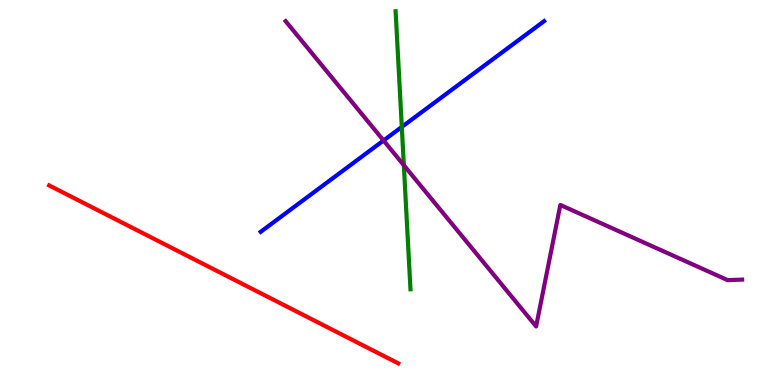[{'lines': ['blue', 'red'], 'intersections': []}, {'lines': ['green', 'red'], 'intersections': []}, {'lines': ['purple', 'red'], 'intersections': []}, {'lines': ['blue', 'green'], 'intersections': [{'x': 5.18, 'y': 6.7}]}, {'lines': ['blue', 'purple'], 'intersections': [{'x': 4.95, 'y': 6.35}]}, {'lines': ['green', 'purple'], 'intersections': [{'x': 5.21, 'y': 5.71}]}]